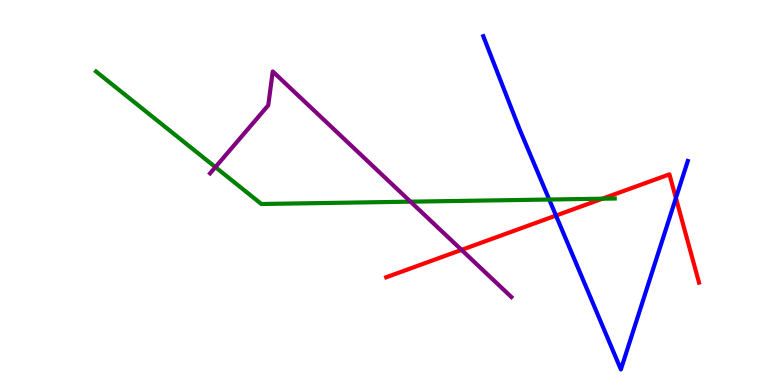[{'lines': ['blue', 'red'], 'intersections': [{'x': 7.17, 'y': 4.4}, {'x': 8.72, 'y': 4.86}]}, {'lines': ['green', 'red'], 'intersections': [{'x': 7.77, 'y': 4.84}]}, {'lines': ['purple', 'red'], 'intersections': [{'x': 5.96, 'y': 3.51}]}, {'lines': ['blue', 'green'], 'intersections': [{'x': 7.09, 'y': 4.82}]}, {'lines': ['blue', 'purple'], 'intersections': []}, {'lines': ['green', 'purple'], 'intersections': [{'x': 2.78, 'y': 5.66}, {'x': 5.3, 'y': 4.76}]}]